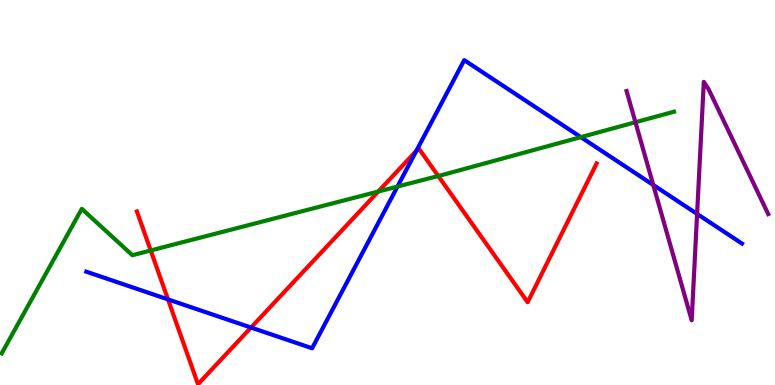[{'lines': ['blue', 'red'], 'intersections': [{'x': 2.17, 'y': 2.22}, {'x': 3.24, 'y': 1.49}, {'x': 5.37, 'y': 6.08}]}, {'lines': ['green', 'red'], 'intersections': [{'x': 1.94, 'y': 3.49}, {'x': 4.88, 'y': 5.03}, {'x': 5.66, 'y': 5.43}]}, {'lines': ['purple', 'red'], 'intersections': []}, {'lines': ['blue', 'green'], 'intersections': [{'x': 5.13, 'y': 5.15}, {'x': 7.49, 'y': 6.44}]}, {'lines': ['blue', 'purple'], 'intersections': [{'x': 8.43, 'y': 5.2}, {'x': 8.99, 'y': 4.44}]}, {'lines': ['green', 'purple'], 'intersections': [{'x': 8.2, 'y': 6.83}]}]